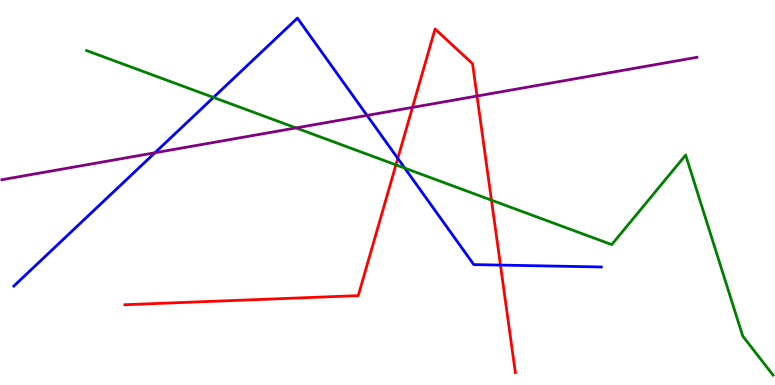[{'lines': ['blue', 'red'], 'intersections': [{'x': 5.13, 'y': 5.89}, {'x': 6.46, 'y': 3.11}]}, {'lines': ['green', 'red'], 'intersections': [{'x': 5.11, 'y': 5.72}, {'x': 6.34, 'y': 4.8}]}, {'lines': ['purple', 'red'], 'intersections': [{'x': 5.32, 'y': 7.21}, {'x': 6.16, 'y': 7.51}]}, {'lines': ['blue', 'green'], 'intersections': [{'x': 2.75, 'y': 7.47}, {'x': 5.22, 'y': 5.63}]}, {'lines': ['blue', 'purple'], 'intersections': [{'x': 2.0, 'y': 6.03}, {'x': 4.74, 'y': 7.0}]}, {'lines': ['green', 'purple'], 'intersections': [{'x': 3.82, 'y': 6.68}]}]